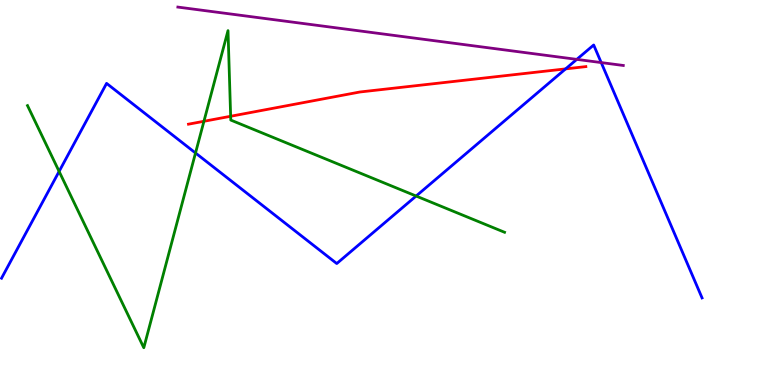[{'lines': ['blue', 'red'], 'intersections': [{'x': 7.3, 'y': 8.21}]}, {'lines': ['green', 'red'], 'intersections': [{'x': 2.63, 'y': 6.85}, {'x': 2.98, 'y': 6.98}]}, {'lines': ['purple', 'red'], 'intersections': []}, {'lines': ['blue', 'green'], 'intersections': [{'x': 0.763, 'y': 5.55}, {'x': 2.52, 'y': 6.03}, {'x': 5.37, 'y': 4.91}]}, {'lines': ['blue', 'purple'], 'intersections': [{'x': 7.44, 'y': 8.46}, {'x': 7.76, 'y': 8.37}]}, {'lines': ['green', 'purple'], 'intersections': []}]